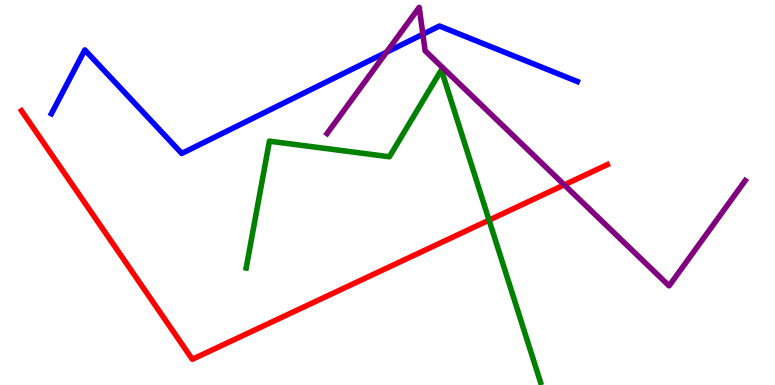[{'lines': ['blue', 'red'], 'intersections': []}, {'lines': ['green', 'red'], 'intersections': [{'x': 6.31, 'y': 4.28}]}, {'lines': ['purple', 'red'], 'intersections': [{'x': 7.28, 'y': 5.2}]}, {'lines': ['blue', 'green'], 'intersections': []}, {'lines': ['blue', 'purple'], 'intersections': [{'x': 4.99, 'y': 8.64}, {'x': 5.46, 'y': 9.11}]}, {'lines': ['green', 'purple'], 'intersections': []}]